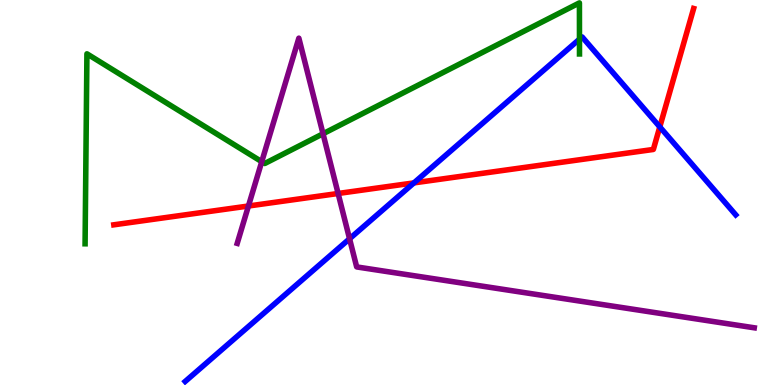[{'lines': ['blue', 'red'], 'intersections': [{'x': 5.34, 'y': 5.25}, {'x': 8.51, 'y': 6.7}]}, {'lines': ['green', 'red'], 'intersections': []}, {'lines': ['purple', 'red'], 'intersections': [{'x': 3.21, 'y': 4.65}, {'x': 4.36, 'y': 4.97}]}, {'lines': ['blue', 'green'], 'intersections': [{'x': 7.48, 'y': 8.98}]}, {'lines': ['blue', 'purple'], 'intersections': [{'x': 4.51, 'y': 3.8}]}, {'lines': ['green', 'purple'], 'intersections': [{'x': 3.38, 'y': 5.8}, {'x': 4.17, 'y': 6.53}]}]